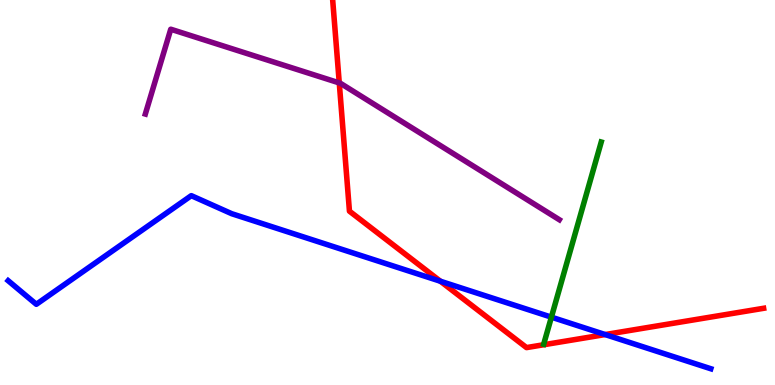[{'lines': ['blue', 'red'], 'intersections': [{'x': 5.68, 'y': 2.7}, {'x': 7.81, 'y': 1.31}]}, {'lines': ['green', 'red'], 'intersections': []}, {'lines': ['purple', 'red'], 'intersections': [{'x': 4.38, 'y': 7.85}]}, {'lines': ['blue', 'green'], 'intersections': [{'x': 7.11, 'y': 1.76}]}, {'lines': ['blue', 'purple'], 'intersections': []}, {'lines': ['green', 'purple'], 'intersections': []}]